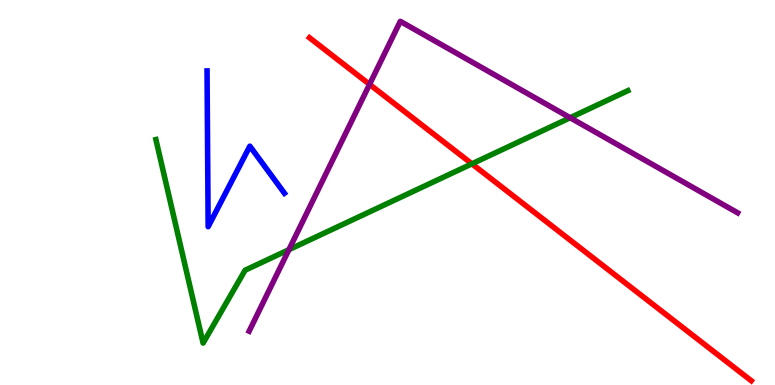[{'lines': ['blue', 'red'], 'intersections': []}, {'lines': ['green', 'red'], 'intersections': [{'x': 6.09, 'y': 5.74}]}, {'lines': ['purple', 'red'], 'intersections': [{'x': 4.77, 'y': 7.81}]}, {'lines': ['blue', 'green'], 'intersections': []}, {'lines': ['blue', 'purple'], 'intersections': []}, {'lines': ['green', 'purple'], 'intersections': [{'x': 3.73, 'y': 3.51}, {'x': 7.36, 'y': 6.94}]}]